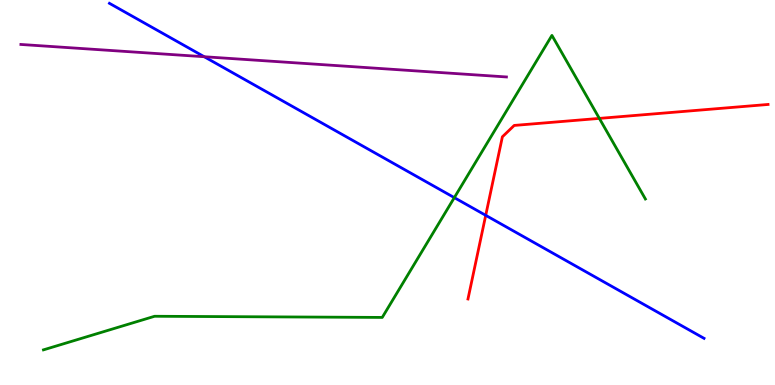[{'lines': ['blue', 'red'], 'intersections': [{'x': 6.27, 'y': 4.41}]}, {'lines': ['green', 'red'], 'intersections': [{'x': 7.73, 'y': 6.92}]}, {'lines': ['purple', 'red'], 'intersections': []}, {'lines': ['blue', 'green'], 'intersections': [{'x': 5.86, 'y': 4.87}]}, {'lines': ['blue', 'purple'], 'intersections': [{'x': 2.64, 'y': 8.53}]}, {'lines': ['green', 'purple'], 'intersections': []}]